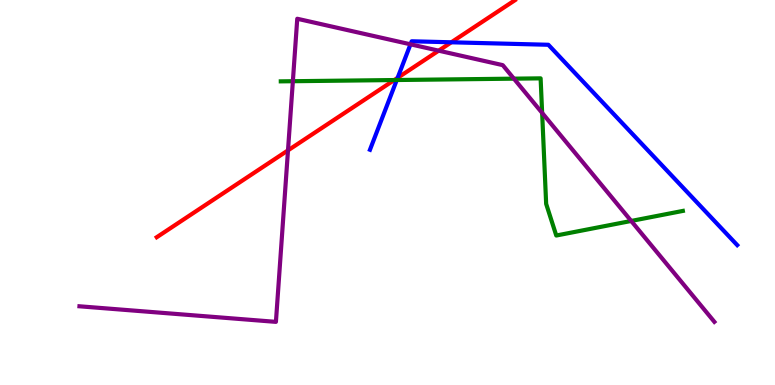[{'lines': ['blue', 'red'], 'intersections': [{'x': 5.13, 'y': 7.98}, {'x': 5.82, 'y': 8.9}]}, {'lines': ['green', 'red'], 'intersections': [{'x': 5.09, 'y': 7.92}]}, {'lines': ['purple', 'red'], 'intersections': [{'x': 3.72, 'y': 6.09}, {'x': 5.66, 'y': 8.68}]}, {'lines': ['blue', 'green'], 'intersections': [{'x': 5.12, 'y': 7.92}]}, {'lines': ['blue', 'purple'], 'intersections': [{'x': 5.3, 'y': 8.85}]}, {'lines': ['green', 'purple'], 'intersections': [{'x': 3.78, 'y': 7.89}, {'x': 6.63, 'y': 7.96}, {'x': 7.0, 'y': 7.07}, {'x': 8.14, 'y': 4.26}]}]